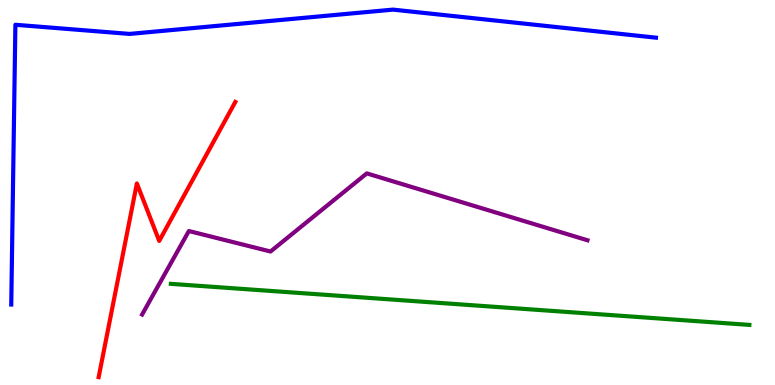[{'lines': ['blue', 'red'], 'intersections': []}, {'lines': ['green', 'red'], 'intersections': []}, {'lines': ['purple', 'red'], 'intersections': []}, {'lines': ['blue', 'green'], 'intersections': []}, {'lines': ['blue', 'purple'], 'intersections': []}, {'lines': ['green', 'purple'], 'intersections': []}]